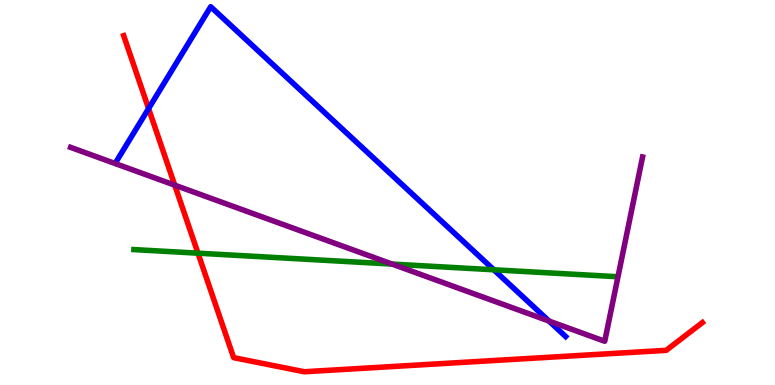[{'lines': ['blue', 'red'], 'intersections': [{'x': 1.92, 'y': 7.18}]}, {'lines': ['green', 'red'], 'intersections': [{'x': 2.55, 'y': 3.42}]}, {'lines': ['purple', 'red'], 'intersections': [{'x': 2.25, 'y': 5.19}]}, {'lines': ['blue', 'green'], 'intersections': [{'x': 6.37, 'y': 2.99}]}, {'lines': ['blue', 'purple'], 'intersections': [{'x': 7.08, 'y': 1.66}]}, {'lines': ['green', 'purple'], 'intersections': [{'x': 5.06, 'y': 3.14}]}]